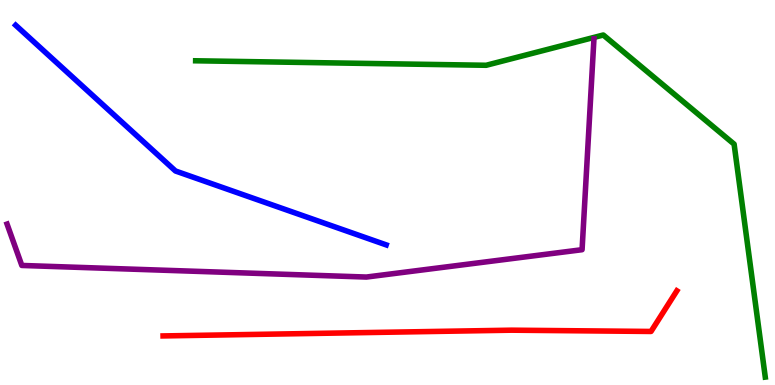[{'lines': ['blue', 'red'], 'intersections': []}, {'lines': ['green', 'red'], 'intersections': []}, {'lines': ['purple', 'red'], 'intersections': []}, {'lines': ['blue', 'green'], 'intersections': []}, {'lines': ['blue', 'purple'], 'intersections': []}, {'lines': ['green', 'purple'], 'intersections': []}]